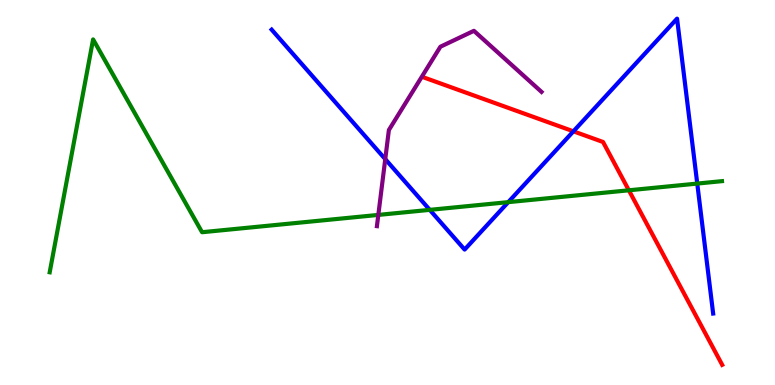[{'lines': ['blue', 'red'], 'intersections': [{'x': 7.4, 'y': 6.59}]}, {'lines': ['green', 'red'], 'intersections': [{'x': 8.11, 'y': 5.06}]}, {'lines': ['purple', 'red'], 'intersections': []}, {'lines': ['blue', 'green'], 'intersections': [{'x': 5.55, 'y': 4.55}, {'x': 6.56, 'y': 4.75}, {'x': 9.0, 'y': 5.23}]}, {'lines': ['blue', 'purple'], 'intersections': [{'x': 4.97, 'y': 5.87}]}, {'lines': ['green', 'purple'], 'intersections': [{'x': 4.88, 'y': 4.42}]}]